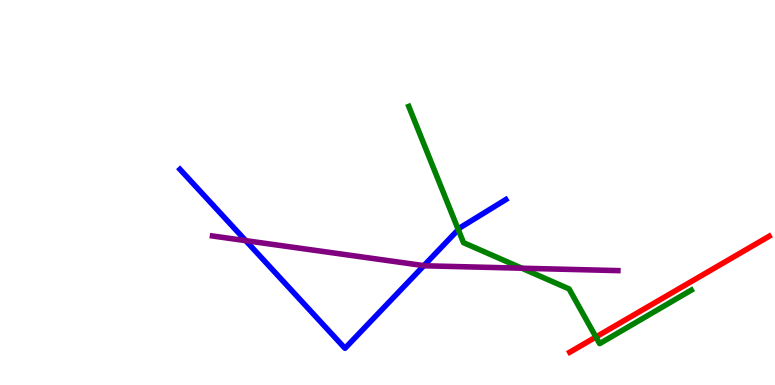[{'lines': ['blue', 'red'], 'intersections': []}, {'lines': ['green', 'red'], 'intersections': [{'x': 7.69, 'y': 1.25}]}, {'lines': ['purple', 'red'], 'intersections': []}, {'lines': ['blue', 'green'], 'intersections': [{'x': 5.91, 'y': 4.04}]}, {'lines': ['blue', 'purple'], 'intersections': [{'x': 3.17, 'y': 3.75}, {'x': 5.47, 'y': 3.1}]}, {'lines': ['green', 'purple'], 'intersections': [{'x': 6.73, 'y': 3.03}]}]